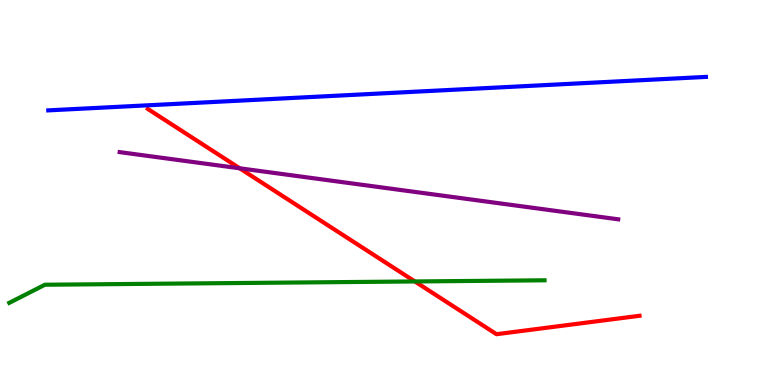[{'lines': ['blue', 'red'], 'intersections': []}, {'lines': ['green', 'red'], 'intersections': [{'x': 5.35, 'y': 2.69}]}, {'lines': ['purple', 'red'], 'intersections': [{'x': 3.09, 'y': 5.63}]}, {'lines': ['blue', 'green'], 'intersections': []}, {'lines': ['blue', 'purple'], 'intersections': []}, {'lines': ['green', 'purple'], 'intersections': []}]